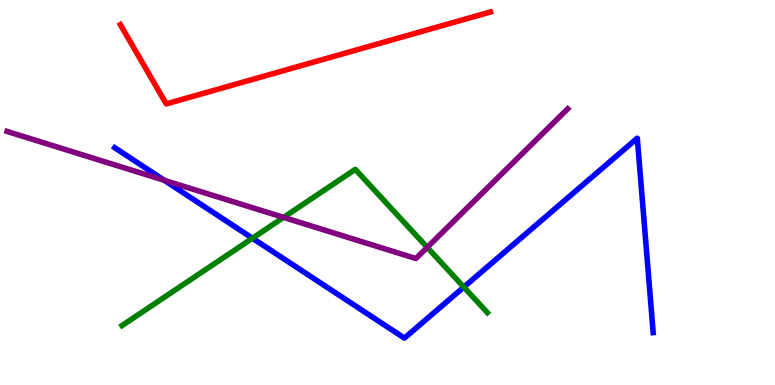[{'lines': ['blue', 'red'], 'intersections': []}, {'lines': ['green', 'red'], 'intersections': []}, {'lines': ['purple', 'red'], 'intersections': []}, {'lines': ['blue', 'green'], 'intersections': [{'x': 3.26, 'y': 3.81}, {'x': 5.98, 'y': 2.54}]}, {'lines': ['blue', 'purple'], 'intersections': [{'x': 2.12, 'y': 5.32}]}, {'lines': ['green', 'purple'], 'intersections': [{'x': 3.66, 'y': 4.35}, {'x': 5.51, 'y': 3.57}]}]